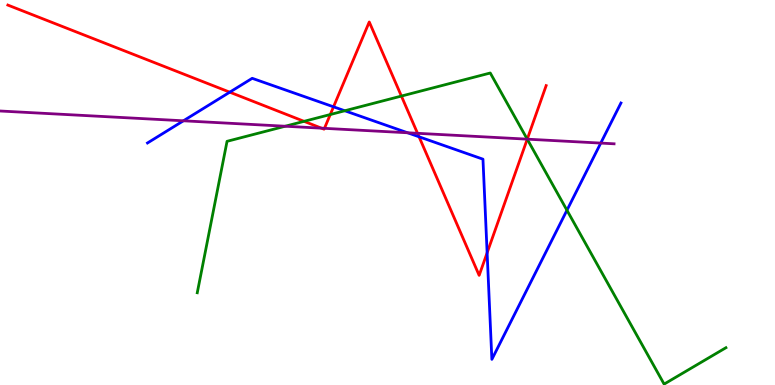[{'lines': ['blue', 'red'], 'intersections': [{'x': 2.96, 'y': 7.61}, {'x': 4.3, 'y': 7.23}, {'x': 5.41, 'y': 6.45}, {'x': 6.29, 'y': 3.43}]}, {'lines': ['green', 'red'], 'intersections': [{'x': 3.92, 'y': 6.85}, {'x': 4.26, 'y': 7.03}, {'x': 5.18, 'y': 7.5}, {'x': 6.8, 'y': 6.38}]}, {'lines': ['purple', 'red'], 'intersections': [{'x': 4.15, 'y': 6.67}, {'x': 4.19, 'y': 6.67}, {'x': 5.39, 'y': 6.54}, {'x': 6.8, 'y': 6.39}]}, {'lines': ['blue', 'green'], 'intersections': [{'x': 4.45, 'y': 7.12}, {'x': 7.32, 'y': 4.54}]}, {'lines': ['blue', 'purple'], 'intersections': [{'x': 2.37, 'y': 6.86}, {'x': 5.26, 'y': 6.55}, {'x': 7.75, 'y': 6.28}]}, {'lines': ['green', 'purple'], 'intersections': [{'x': 3.68, 'y': 6.72}, {'x': 6.8, 'y': 6.39}]}]